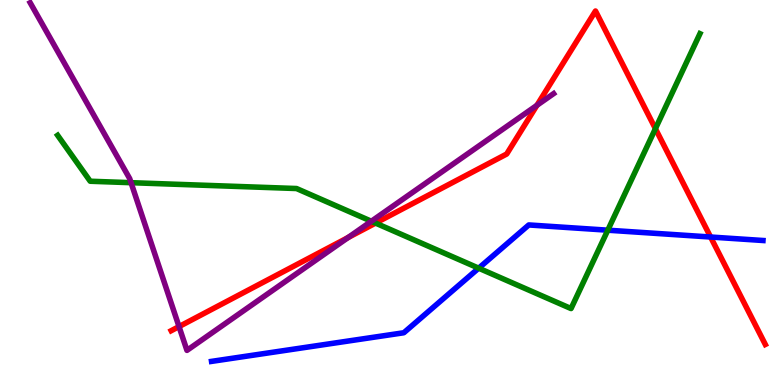[{'lines': ['blue', 'red'], 'intersections': [{'x': 9.17, 'y': 3.84}]}, {'lines': ['green', 'red'], 'intersections': [{'x': 4.85, 'y': 4.21}, {'x': 8.46, 'y': 6.66}]}, {'lines': ['purple', 'red'], 'intersections': [{'x': 2.31, 'y': 1.52}, {'x': 4.49, 'y': 3.83}, {'x': 6.93, 'y': 7.27}]}, {'lines': ['blue', 'green'], 'intersections': [{'x': 6.18, 'y': 3.03}, {'x': 7.84, 'y': 4.02}]}, {'lines': ['blue', 'purple'], 'intersections': []}, {'lines': ['green', 'purple'], 'intersections': [{'x': 1.69, 'y': 5.25}, {'x': 4.79, 'y': 4.25}]}]